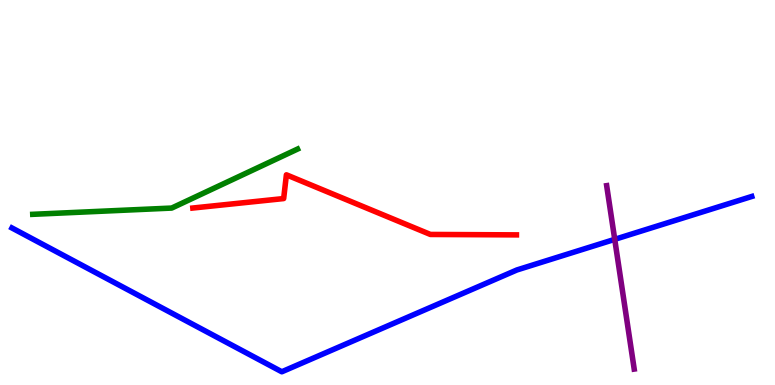[{'lines': ['blue', 'red'], 'intersections': []}, {'lines': ['green', 'red'], 'intersections': []}, {'lines': ['purple', 'red'], 'intersections': []}, {'lines': ['blue', 'green'], 'intersections': []}, {'lines': ['blue', 'purple'], 'intersections': [{'x': 7.93, 'y': 3.78}]}, {'lines': ['green', 'purple'], 'intersections': []}]